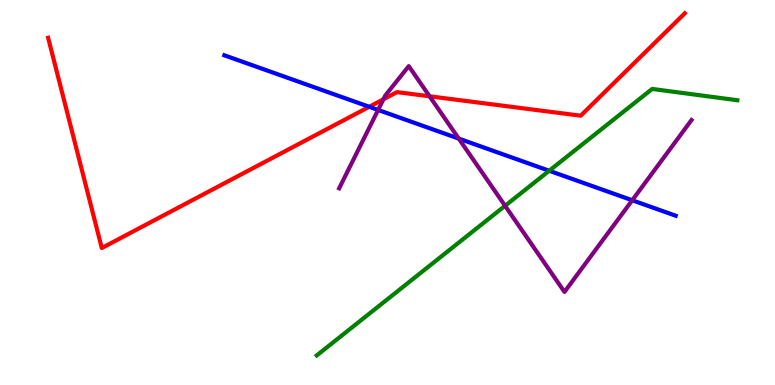[{'lines': ['blue', 'red'], 'intersections': [{'x': 4.76, 'y': 7.23}]}, {'lines': ['green', 'red'], 'intersections': []}, {'lines': ['purple', 'red'], 'intersections': [{'x': 4.95, 'y': 7.42}, {'x': 5.54, 'y': 7.5}]}, {'lines': ['blue', 'green'], 'intersections': [{'x': 7.09, 'y': 5.56}]}, {'lines': ['blue', 'purple'], 'intersections': [{'x': 4.88, 'y': 7.14}, {'x': 5.92, 'y': 6.4}, {'x': 8.16, 'y': 4.8}]}, {'lines': ['green', 'purple'], 'intersections': [{'x': 6.52, 'y': 4.65}]}]